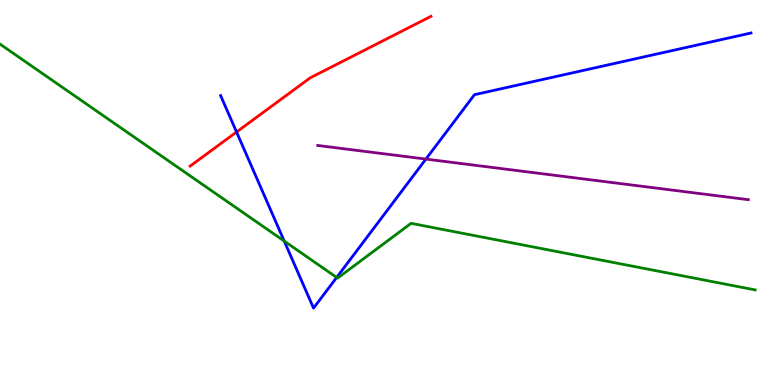[{'lines': ['blue', 'red'], 'intersections': [{'x': 3.05, 'y': 6.57}]}, {'lines': ['green', 'red'], 'intersections': []}, {'lines': ['purple', 'red'], 'intersections': []}, {'lines': ['blue', 'green'], 'intersections': [{'x': 3.67, 'y': 3.74}, {'x': 4.34, 'y': 2.79}]}, {'lines': ['blue', 'purple'], 'intersections': [{'x': 5.5, 'y': 5.87}]}, {'lines': ['green', 'purple'], 'intersections': []}]